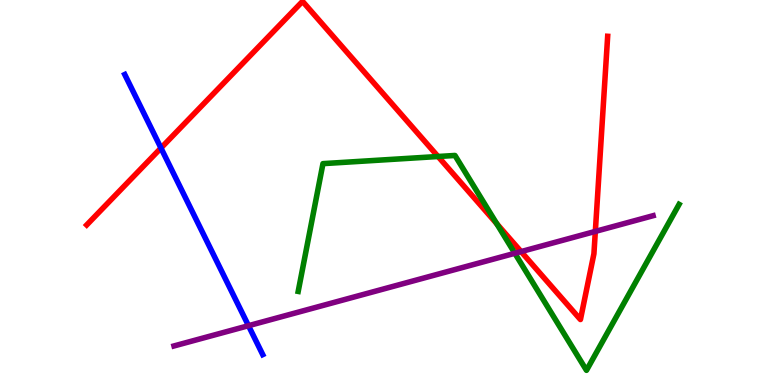[{'lines': ['blue', 'red'], 'intersections': [{'x': 2.08, 'y': 6.16}]}, {'lines': ['green', 'red'], 'intersections': [{'x': 5.65, 'y': 5.93}, {'x': 6.41, 'y': 4.19}]}, {'lines': ['purple', 'red'], 'intersections': [{'x': 6.72, 'y': 3.47}, {'x': 7.68, 'y': 3.99}]}, {'lines': ['blue', 'green'], 'intersections': []}, {'lines': ['blue', 'purple'], 'intersections': [{'x': 3.21, 'y': 1.54}]}, {'lines': ['green', 'purple'], 'intersections': [{'x': 6.64, 'y': 3.42}]}]